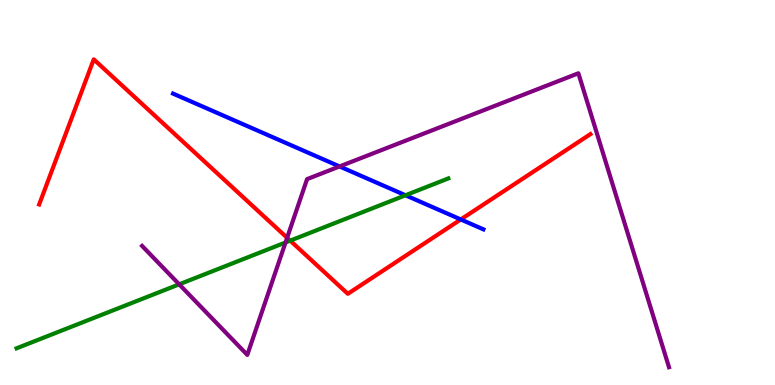[{'lines': ['blue', 'red'], 'intersections': [{'x': 5.95, 'y': 4.3}]}, {'lines': ['green', 'red'], 'intersections': [{'x': 3.74, 'y': 3.75}]}, {'lines': ['purple', 'red'], 'intersections': [{'x': 3.7, 'y': 3.82}]}, {'lines': ['blue', 'green'], 'intersections': [{'x': 5.23, 'y': 4.93}]}, {'lines': ['blue', 'purple'], 'intersections': [{'x': 4.38, 'y': 5.68}]}, {'lines': ['green', 'purple'], 'intersections': [{'x': 2.31, 'y': 2.61}, {'x': 3.68, 'y': 3.7}]}]